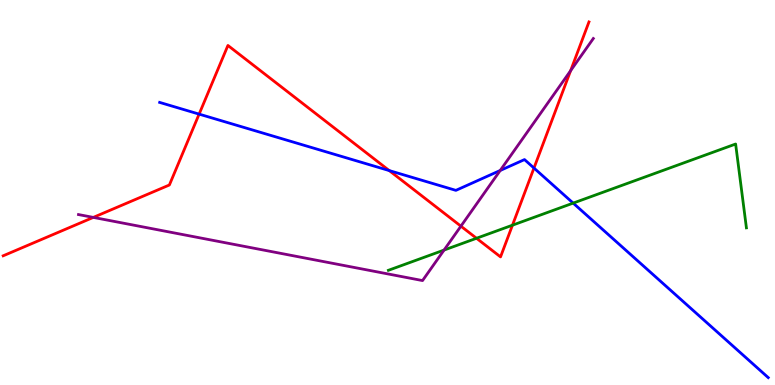[{'lines': ['blue', 'red'], 'intersections': [{'x': 2.57, 'y': 7.04}, {'x': 5.02, 'y': 5.57}, {'x': 6.89, 'y': 5.64}]}, {'lines': ['green', 'red'], 'intersections': [{'x': 6.15, 'y': 3.81}, {'x': 6.61, 'y': 4.15}]}, {'lines': ['purple', 'red'], 'intersections': [{'x': 1.2, 'y': 4.35}, {'x': 5.95, 'y': 4.13}, {'x': 7.36, 'y': 8.16}]}, {'lines': ['blue', 'green'], 'intersections': [{'x': 7.4, 'y': 4.72}]}, {'lines': ['blue', 'purple'], 'intersections': [{'x': 6.45, 'y': 5.57}]}, {'lines': ['green', 'purple'], 'intersections': [{'x': 5.73, 'y': 3.5}]}]